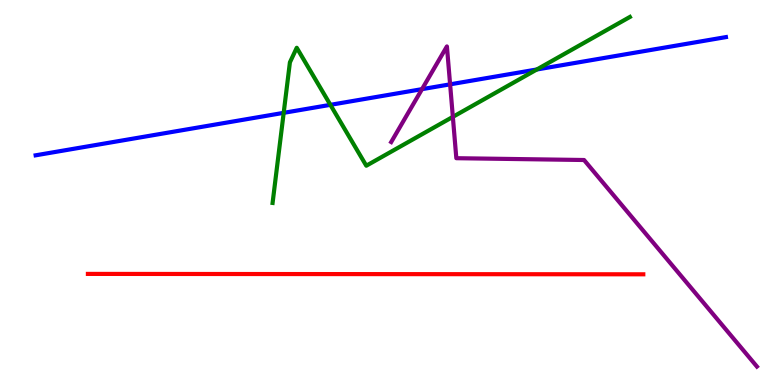[{'lines': ['blue', 'red'], 'intersections': []}, {'lines': ['green', 'red'], 'intersections': []}, {'lines': ['purple', 'red'], 'intersections': []}, {'lines': ['blue', 'green'], 'intersections': [{'x': 3.66, 'y': 7.07}, {'x': 4.26, 'y': 7.28}, {'x': 6.93, 'y': 8.2}]}, {'lines': ['blue', 'purple'], 'intersections': [{'x': 5.45, 'y': 7.68}, {'x': 5.81, 'y': 7.81}]}, {'lines': ['green', 'purple'], 'intersections': [{'x': 5.84, 'y': 6.96}]}]